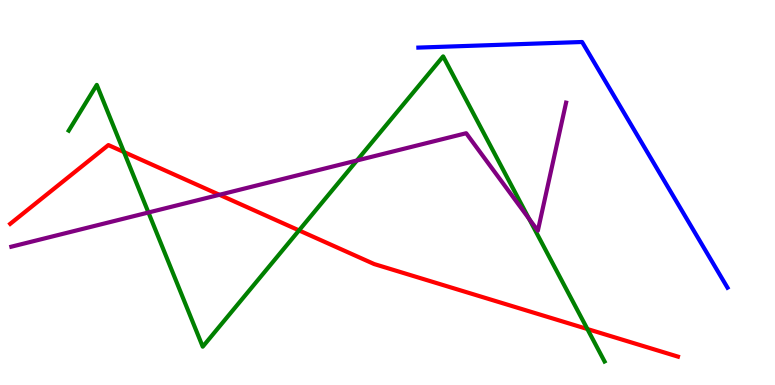[{'lines': ['blue', 'red'], 'intersections': []}, {'lines': ['green', 'red'], 'intersections': [{'x': 1.6, 'y': 6.05}, {'x': 3.86, 'y': 4.02}, {'x': 7.58, 'y': 1.45}]}, {'lines': ['purple', 'red'], 'intersections': [{'x': 2.83, 'y': 4.94}]}, {'lines': ['blue', 'green'], 'intersections': []}, {'lines': ['blue', 'purple'], 'intersections': []}, {'lines': ['green', 'purple'], 'intersections': [{'x': 1.92, 'y': 4.48}, {'x': 4.61, 'y': 5.83}, {'x': 6.83, 'y': 4.32}]}]